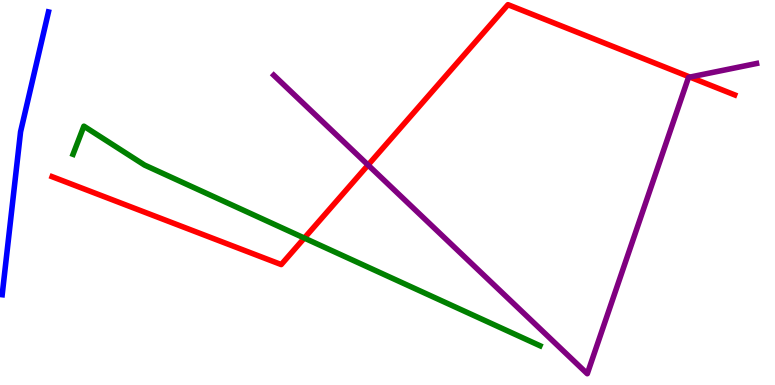[{'lines': ['blue', 'red'], 'intersections': []}, {'lines': ['green', 'red'], 'intersections': [{'x': 3.93, 'y': 3.82}]}, {'lines': ['purple', 'red'], 'intersections': [{'x': 4.75, 'y': 5.71}, {'x': 8.9, 'y': 8.0}]}, {'lines': ['blue', 'green'], 'intersections': []}, {'lines': ['blue', 'purple'], 'intersections': []}, {'lines': ['green', 'purple'], 'intersections': []}]